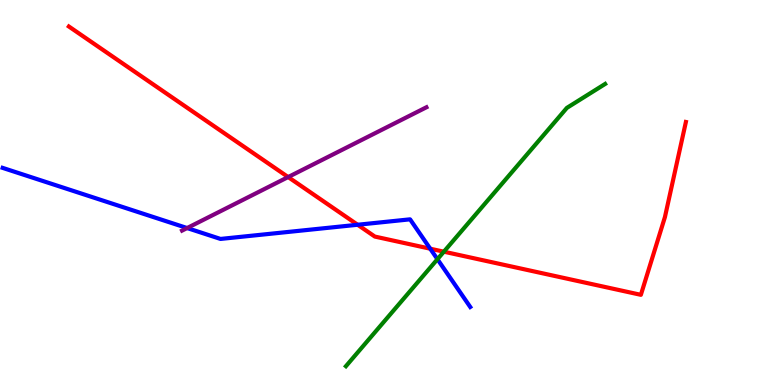[{'lines': ['blue', 'red'], 'intersections': [{'x': 4.61, 'y': 4.16}, {'x': 5.55, 'y': 3.54}]}, {'lines': ['green', 'red'], 'intersections': [{'x': 5.73, 'y': 3.46}]}, {'lines': ['purple', 'red'], 'intersections': [{'x': 3.72, 'y': 5.4}]}, {'lines': ['blue', 'green'], 'intersections': [{'x': 5.64, 'y': 3.27}]}, {'lines': ['blue', 'purple'], 'intersections': [{'x': 2.41, 'y': 4.08}]}, {'lines': ['green', 'purple'], 'intersections': []}]